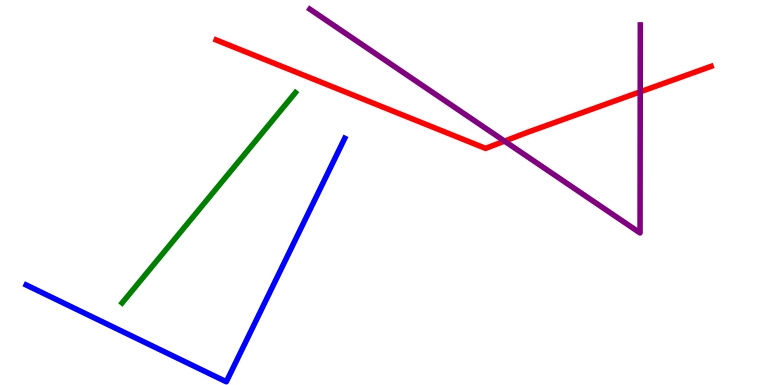[{'lines': ['blue', 'red'], 'intersections': []}, {'lines': ['green', 'red'], 'intersections': []}, {'lines': ['purple', 'red'], 'intersections': [{'x': 6.51, 'y': 6.33}, {'x': 8.26, 'y': 7.62}]}, {'lines': ['blue', 'green'], 'intersections': []}, {'lines': ['blue', 'purple'], 'intersections': []}, {'lines': ['green', 'purple'], 'intersections': []}]